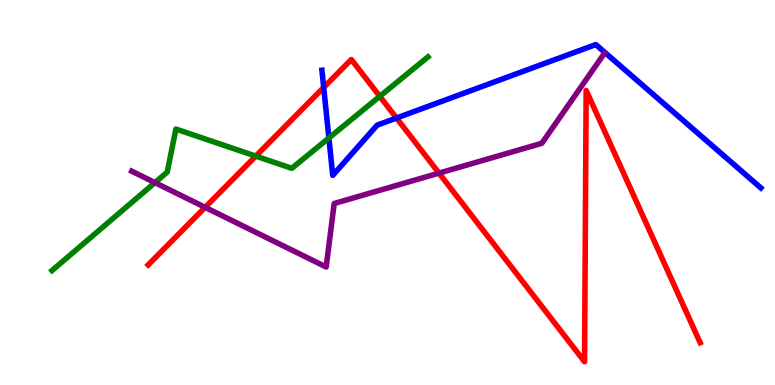[{'lines': ['blue', 'red'], 'intersections': [{'x': 4.18, 'y': 7.73}, {'x': 5.12, 'y': 6.93}]}, {'lines': ['green', 'red'], 'intersections': [{'x': 3.3, 'y': 5.95}, {'x': 4.9, 'y': 7.5}]}, {'lines': ['purple', 'red'], 'intersections': [{'x': 2.65, 'y': 4.61}, {'x': 5.66, 'y': 5.5}]}, {'lines': ['blue', 'green'], 'intersections': [{'x': 4.24, 'y': 6.42}]}, {'lines': ['blue', 'purple'], 'intersections': []}, {'lines': ['green', 'purple'], 'intersections': [{'x': 2.0, 'y': 5.26}]}]